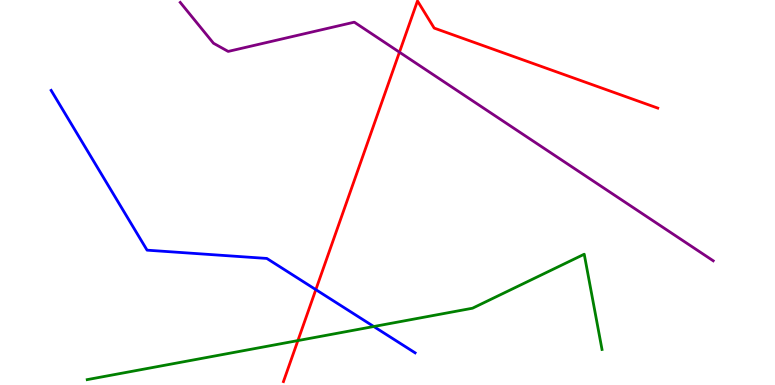[{'lines': ['blue', 'red'], 'intersections': [{'x': 4.08, 'y': 2.48}]}, {'lines': ['green', 'red'], 'intersections': [{'x': 3.84, 'y': 1.15}]}, {'lines': ['purple', 'red'], 'intersections': [{'x': 5.15, 'y': 8.64}]}, {'lines': ['blue', 'green'], 'intersections': [{'x': 4.82, 'y': 1.52}]}, {'lines': ['blue', 'purple'], 'intersections': []}, {'lines': ['green', 'purple'], 'intersections': []}]